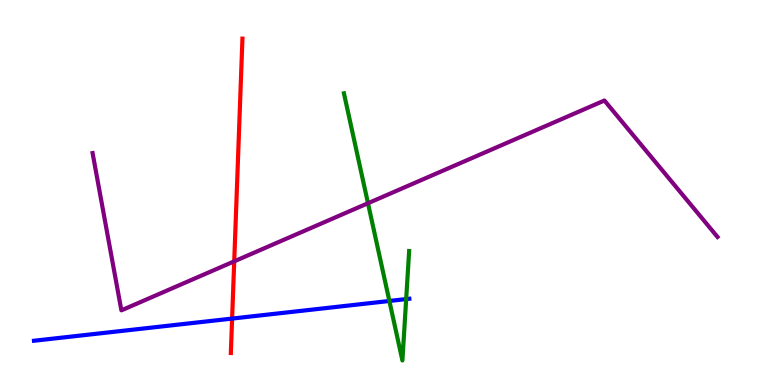[{'lines': ['blue', 'red'], 'intersections': [{'x': 3.0, 'y': 1.73}]}, {'lines': ['green', 'red'], 'intersections': []}, {'lines': ['purple', 'red'], 'intersections': [{'x': 3.02, 'y': 3.21}]}, {'lines': ['blue', 'green'], 'intersections': [{'x': 5.02, 'y': 2.18}, {'x': 5.24, 'y': 2.23}]}, {'lines': ['blue', 'purple'], 'intersections': []}, {'lines': ['green', 'purple'], 'intersections': [{'x': 4.75, 'y': 4.72}]}]